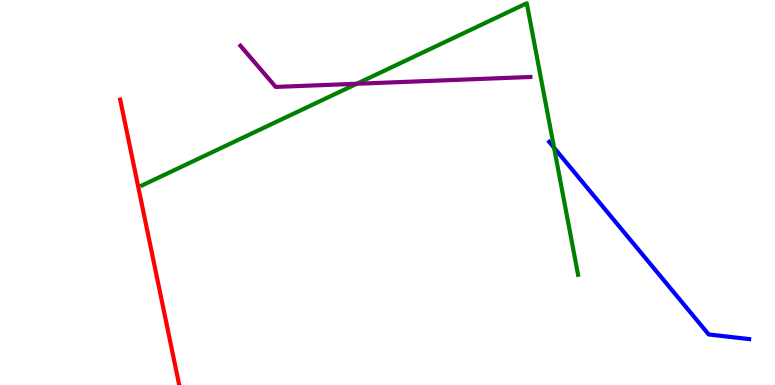[{'lines': ['blue', 'red'], 'intersections': []}, {'lines': ['green', 'red'], 'intersections': []}, {'lines': ['purple', 'red'], 'intersections': []}, {'lines': ['blue', 'green'], 'intersections': [{'x': 7.15, 'y': 6.16}]}, {'lines': ['blue', 'purple'], 'intersections': []}, {'lines': ['green', 'purple'], 'intersections': [{'x': 4.6, 'y': 7.82}]}]